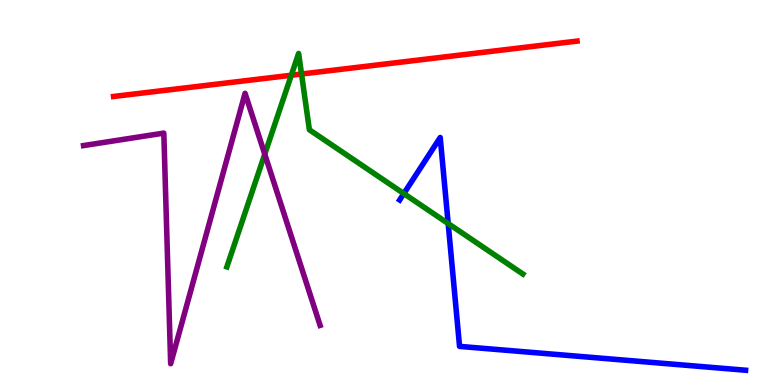[{'lines': ['blue', 'red'], 'intersections': []}, {'lines': ['green', 'red'], 'intersections': [{'x': 3.76, 'y': 8.05}, {'x': 3.89, 'y': 8.08}]}, {'lines': ['purple', 'red'], 'intersections': []}, {'lines': ['blue', 'green'], 'intersections': [{'x': 5.21, 'y': 4.97}, {'x': 5.78, 'y': 4.19}]}, {'lines': ['blue', 'purple'], 'intersections': []}, {'lines': ['green', 'purple'], 'intersections': [{'x': 3.42, 'y': 6.0}]}]